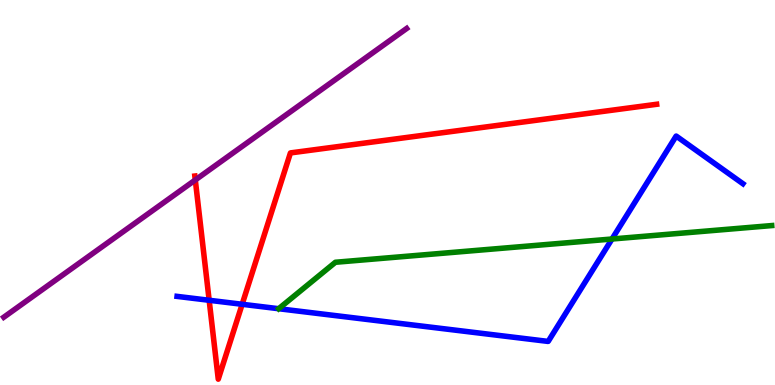[{'lines': ['blue', 'red'], 'intersections': [{'x': 2.7, 'y': 2.2}, {'x': 3.12, 'y': 2.1}]}, {'lines': ['green', 'red'], 'intersections': []}, {'lines': ['purple', 'red'], 'intersections': [{'x': 2.52, 'y': 5.33}]}, {'lines': ['blue', 'green'], 'intersections': [{'x': 7.9, 'y': 3.79}]}, {'lines': ['blue', 'purple'], 'intersections': []}, {'lines': ['green', 'purple'], 'intersections': []}]